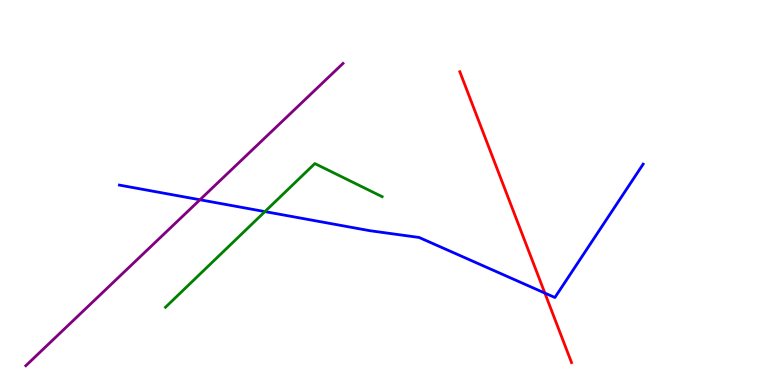[{'lines': ['blue', 'red'], 'intersections': [{'x': 7.03, 'y': 2.39}]}, {'lines': ['green', 'red'], 'intersections': []}, {'lines': ['purple', 'red'], 'intersections': []}, {'lines': ['blue', 'green'], 'intersections': [{'x': 3.42, 'y': 4.5}]}, {'lines': ['blue', 'purple'], 'intersections': [{'x': 2.58, 'y': 4.81}]}, {'lines': ['green', 'purple'], 'intersections': []}]